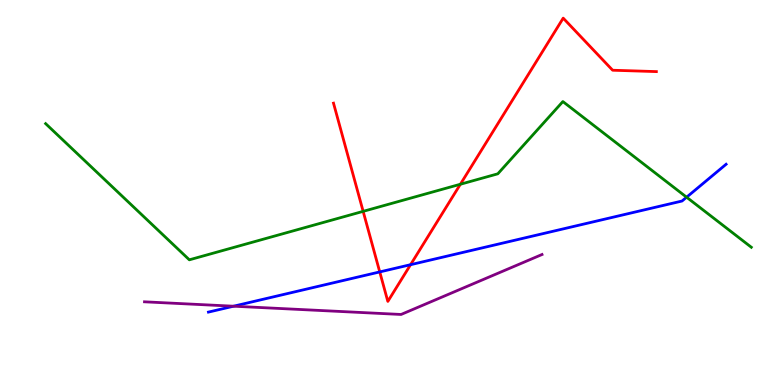[{'lines': ['blue', 'red'], 'intersections': [{'x': 4.9, 'y': 2.94}, {'x': 5.3, 'y': 3.12}]}, {'lines': ['green', 'red'], 'intersections': [{'x': 4.69, 'y': 4.51}, {'x': 5.94, 'y': 5.21}]}, {'lines': ['purple', 'red'], 'intersections': []}, {'lines': ['blue', 'green'], 'intersections': [{'x': 8.86, 'y': 4.88}]}, {'lines': ['blue', 'purple'], 'intersections': [{'x': 3.01, 'y': 2.05}]}, {'lines': ['green', 'purple'], 'intersections': []}]